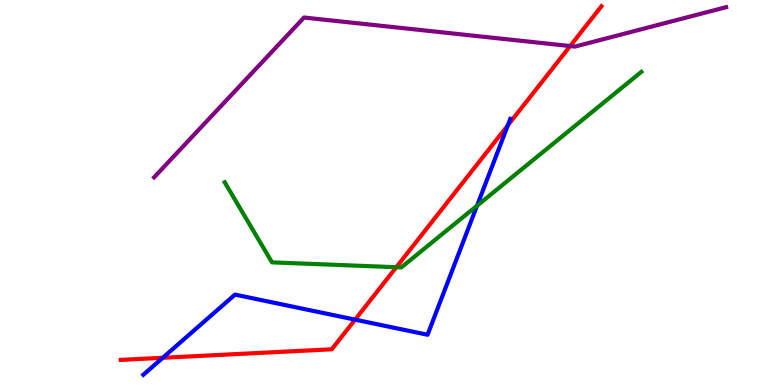[{'lines': ['blue', 'red'], 'intersections': [{'x': 2.1, 'y': 0.707}, {'x': 4.58, 'y': 1.7}, {'x': 6.55, 'y': 6.74}]}, {'lines': ['green', 'red'], 'intersections': [{'x': 5.11, 'y': 3.06}]}, {'lines': ['purple', 'red'], 'intersections': [{'x': 7.36, 'y': 8.8}]}, {'lines': ['blue', 'green'], 'intersections': [{'x': 6.16, 'y': 4.66}]}, {'lines': ['blue', 'purple'], 'intersections': []}, {'lines': ['green', 'purple'], 'intersections': []}]